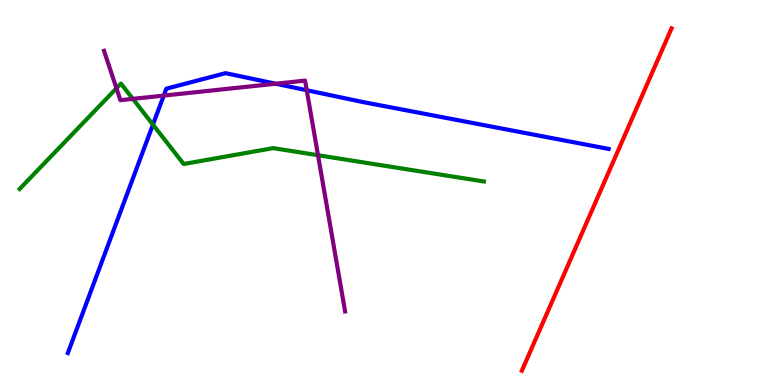[{'lines': ['blue', 'red'], 'intersections': []}, {'lines': ['green', 'red'], 'intersections': []}, {'lines': ['purple', 'red'], 'intersections': []}, {'lines': ['blue', 'green'], 'intersections': [{'x': 1.97, 'y': 6.76}]}, {'lines': ['blue', 'purple'], 'intersections': [{'x': 2.11, 'y': 7.52}, {'x': 3.56, 'y': 7.83}, {'x': 3.96, 'y': 7.66}]}, {'lines': ['green', 'purple'], 'intersections': [{'x': 1.5, 'y': 7.71}, {'x': 1.71, 'y': 7.43}, {'x': 4.1, 'y': 5.97}]}]